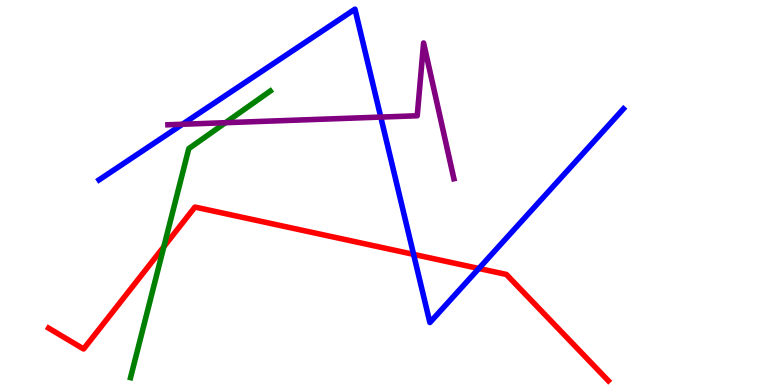[{'lines': ['blue', 'red'], 'intersections': [{'x': 5.34, 'y': 3.39}, {'x': 6.18, 'y': 3.03}]}, {'lines': ['green', 'red'], 'intersections': [{'x': 2.11, 'y': 3.59}]}, {'lines': ['purple', 'red'], 'intersections': []}, {'lines': ['blue', 'green'], 'intersections': []}, {'lines': ['blue', 'purple'], 'intersections': [{'x': 2.35, 'y': 6.77}, {'x': 4.91, 'y': 6.96}]}, {'lines': ['green', 'purple'], 'intersections': [{'x': 2.91, 'y': 6.81}]}]